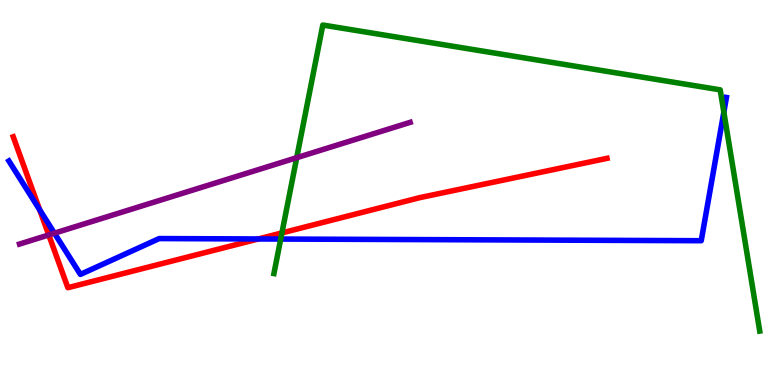[{'lines': ['blue', 'red'], 'intersections': [{'x': 0.512, 'y': 4.55}, {'x': 3.33, 'y': 3.79}]}, {'lines': ['green', 'red'], 'intersections': [{'x': 3.64, 'y': 3.95}]}, {'lines': ['purple', 'red'], 'intersections': [{'x': 0.629, 'y': 3.9}]}, {'lines': ['blue', 'green'], 'intersections': [{'x': 3.62, 'y': 3.79}, {'x': 9.34, 'y': 7.09}]}, {'lines': ['blue', 'purple'], 'intersections': [{'x': 0.702, 'y': 3.94}]}, {'lines': ['green', 'purple'], 'intersections': [{'x': 3.83, 'y': 5.9}]}]